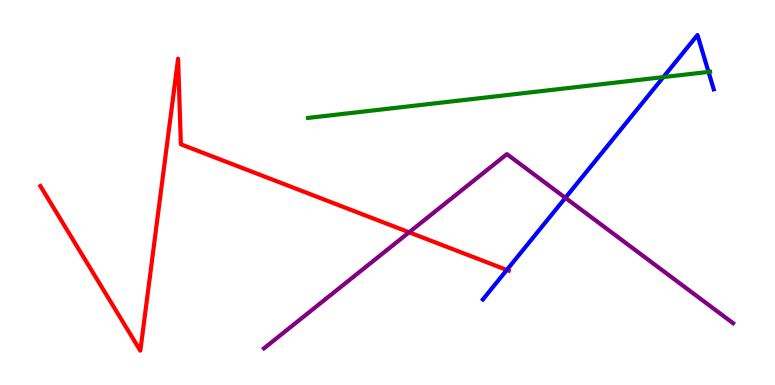[{'lines': ['blue', 'red'], 'intersections': [{'x': 6.54, 'y': 2.99}]}, {'lines': ['green', 'red'], 'intersections': []}, {'lines': ['purple', 'red'], 'intersections': [{'x': 5.28, 'y': 3.97}]}, {'lines': ['blue', 'green'], 'intersections': [{'x': 8.56, 'y': 8.0}, {'x': 9.14, 'y': 8.13}]}, {'lines': ['blue', 'purple'], 'intersections': [{'x': 7.3, 'y': 4.86}]}, {'lines': ['green', 'purple'], 'intersections': []}]